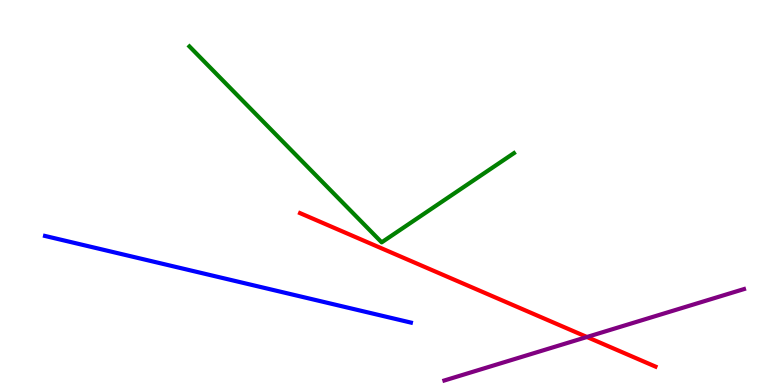[{'lines': ['blue', 'red'], 'intersections': []}, {'lines': ['green', 'red'], 'intersections': []}, {'lines': ['purple', 'red'], 'intersections': [{'x': 7.57, 'y': 1.25}]}, {'lines': ['blue', 'green'], 'intersections': []}, {'lines': ['blue', 'purple'], 'intersections': []}, {'lines': ['green', 'purple'], 'intersections': []}]